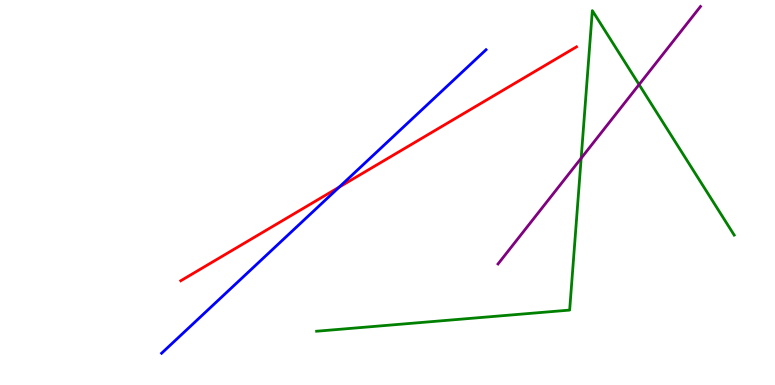[{'lines': ['blue', 'red'], 'intersections': [{'x': 4.38, 'y': 5.14}]}, {'lines': ['green', 'red'], 'intersections': []}, {'lines': ['purple', 'red'], 'intersections': []}, {'lines': ['blue', 'green'], 'intersections': []}, {'lines': ['blue', 'purple'], 'intersections': []}, {'lines': ['green', 'purple'], 'intersections': [{'x': 7.5, 'y': 5.89}, {'x': 8.25, 'y': 7.8}]}]